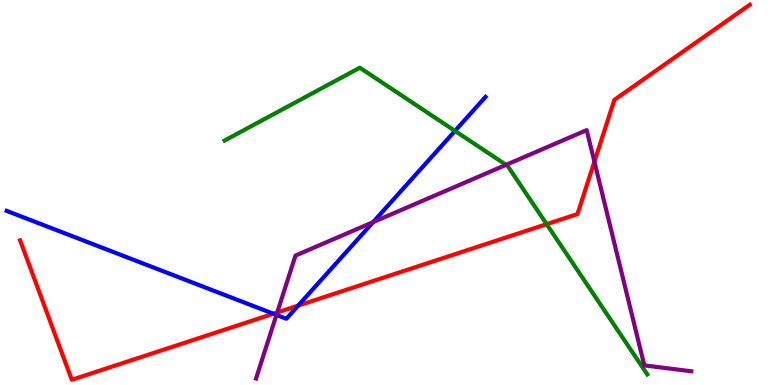[{'lines': ['blue', 'red'], 'intersections': [{'x': 3.53, 'y': 1.85}, {'x': 3.85, 'y': 2.06}]}, {'lines': ['green', 'red'], 'intersections': [{'x': 7.05, 'y': 4.18}]}, {'lines': ['purple', 'red'], 'intersections': [{'x': 3.58, 'y': 1.88}, {'x': 7.67, 'y': 5.8}]}, {'lines': ['blue', 'green'], 'intersections': [{'x': 5.87, 'y': 6.6}]}, {'lines': ['blue', 'purple'], 'intersections': [{'x': 3.57, 'y': 1.82}, {'x': 4.81, 'y': 4.23}]}, {'lines': ['green', 'purple'], 'intersections': [{'x': 6.53, 'y': 5.72}]}]